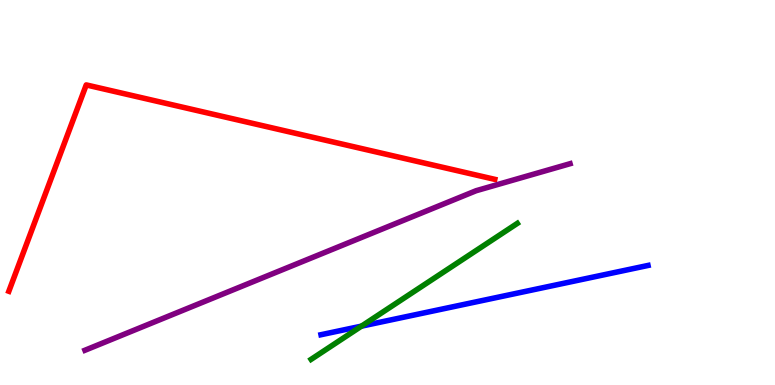[{'lines': ['blue', 'red'], 'intersections': []}, {'lines': ['green', 'red'], 'intersections': []}, {'lines': ['purple', 'red'], 'intersections': []}, {'lines': ['blue', 'green'], 'intersections': [{'x': 4.66, 'y': 1.53}]}, {'lines': ['blue', 'purple'], 'intersections': []}, {'lines': ['green', 'purple'], 'intersections': []}]